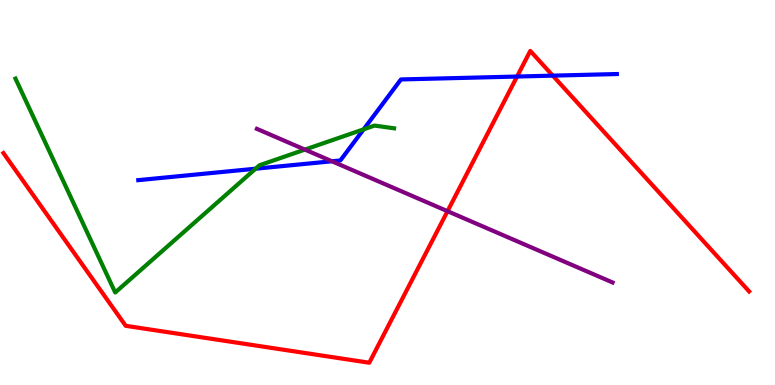[{'lines': ['blue', 'red'], 'intersections': [{'x': 6.67, 'y': 8.01}, {'x': 7.13, 'y': 8.04}]}, {'lines': ['green', 'red'], 'intersections': []}, {'lines': ['purple', 'red'], 'intersections': [{'x': 5.77, 'y': 4.51}]}, {'lines': ['blue', 'green'], 'intersections': [{'x': 3.3, 'y': 5.62}, {'x': 4.69, 'y': 6.64}]}, {'lines': ['blue', 'purple'], 'intersections': [{'x': 4.28, 'y': 5.81}]}, {'lines': ['green', 'purple'], 'intersections': [{'x': 3.93, 'y': 6.11}]}]